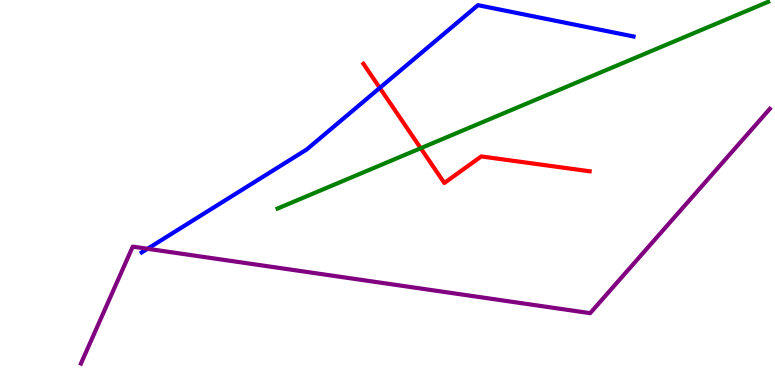[{'lines': ['blue', 'red'], 'intersections': [{'x': 4.9, 'y': 7.72}]}, {'lines': ['green', 'red'], 'intersections': [{'x': 5.43, 'y': 6.15}]}, {'lines': ['purple', 'red'], 'intersections': []}, {'lines': ['blue', 'green'], 'intersections': []}, {'lines': ['blue', 'purple'], 'intersections': [{'x': 1.9, 'y': 3.54}]}, {'lines': ['green', 'purple'], 'intersections': []}]